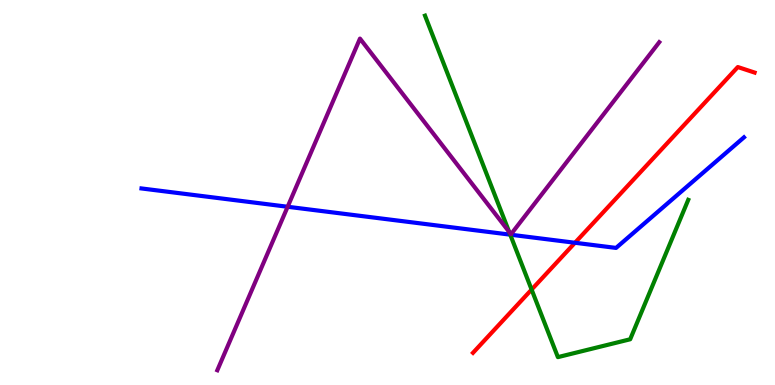[{'lines': ['blue', 'red'], 'intersections': [{'x': 7.42, 'y': 3.69}]}, {'lines': ['green', 'red'], 'intersections': [{'x': 6.86, 'y': 2.48}]}, {'lines': ['purple', 'red'], 'intersections': []}, {'lines': ['blue', 'green'], 'intersections': [{'x': 6.58, 'y': 3.91}]}, {'lines': ['blue', 'purple'], 'intersections': [{'x': 3.71, 'y': 4.63}]}, {'lines': ['green', 'purple'], 'intersections': [{'x': 6.57, 'y': 3.98}]}]